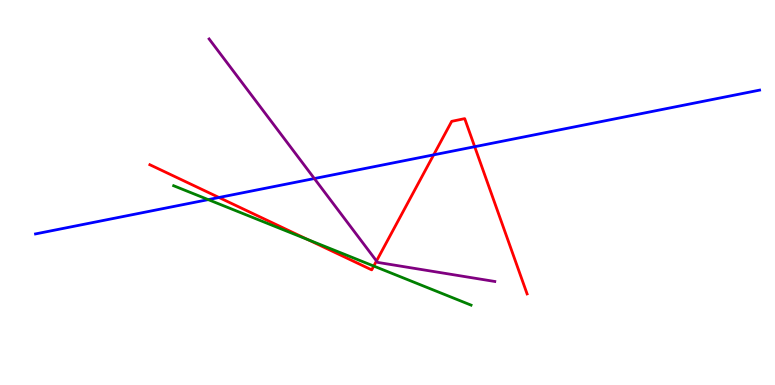[{'lines': ['blue', 'red'], 'intersections': [{'x': 2.83, 'y': 4.87}, {'x': 5.6, 'y': 5.98}, {'x': 6.13, 'y': 6.19}]}, {'lines': ['green', 'red'], 'intersections': [{'x': 3.97, 'y': 3.78}, {'x': 4.82, 'y': 3.09}]}, {'lines': ['purple', 'red'], 'intersections': [{'x': 4.86, 'y': 3.22}]}, {'lines': ['blue', 'green'], 'intersections': [{'x': 2.69, 'y': 4.82}]}, {'lines': ['blue', 'purple'], 'intersections': [{'x': 4.06, 'y': 5.36}]}, {'lines': ['green', 'purple'], 'intersections': []}]